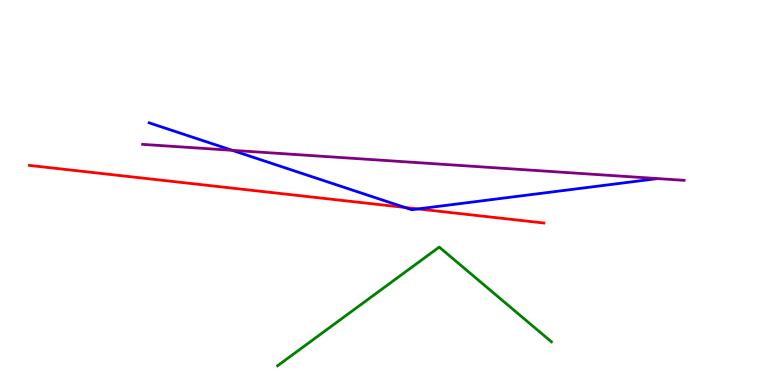[{'lines': ['blue', 'red'], 'intersections': [{'x': 5.22, 'y': 4.61}, {'x': 5.39, 'y': 4.57}]}, {'lines': ['green', 'red'], 'intersections': []}, {'lines': ['purple', 'red'], 'intersections': []}, {'lines': ['blue', 'green'], 'intersections': []}, {'lines': ['blue', 'purple'], 'intersections': [{'x': 3.0, 'y': 6.1}]}, {'lines': ['green', 'purple'], 'intersections': []}]